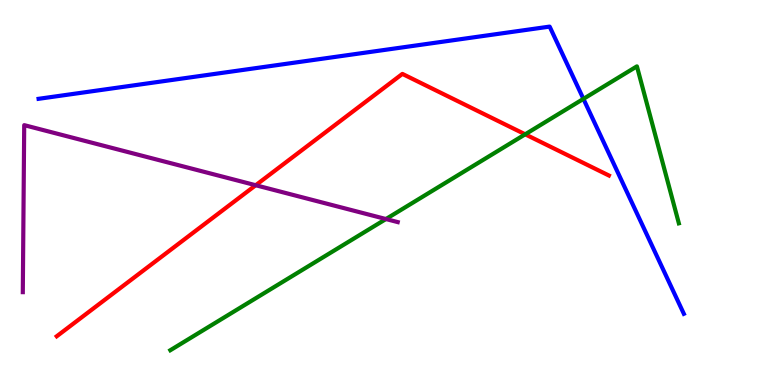[{'lines': ['blue', 'red'], 'intersections': []}, {'lines': ['green', 'red'], 'intersections': [{'x': 6.78, 'y': 6.51}]}, {'lines': ['purple', 'red'], 'intersections': [{'x': 3.3, 'y': 5.19}]}, {'lines': ['blue', 'green'], 'intersections': [{'x': 7.53, 'y': 7.43}]}, {'lines': ['blue', 'purple'], 'intersections': []}, {'lines': ['green', 'purple'], 'intersections': [{'x': 4.98, 'y': 4.31}]}]